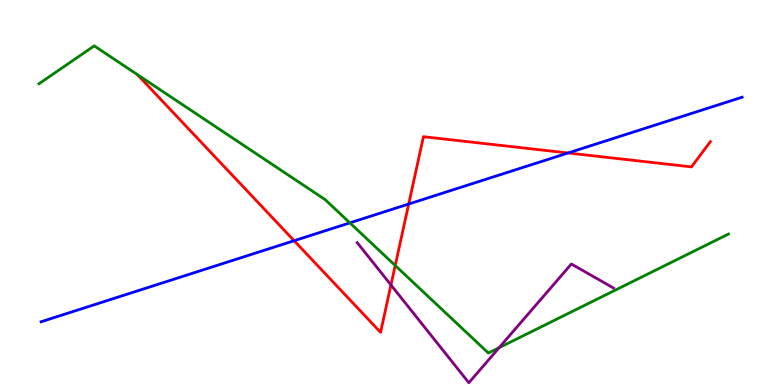[{'lines': ['blue', 'red'], 'intersections': [{'x': 3.8, 'y': 3.75}, {'x': 5.27, 'y': 4.7}, {'x': 7.33, 'y': 6.03}]}, {'lines': ['green', 'red'], 'intersections': [{'x': 5.1, 'y': 3.1}]}, {'lines': ['purple', 'red'], 'intersections': [{'x': 5.04, 'y': 2.6}]}, {'lines': ['blue', 'green'], 'intersections': [{'x': 4.51, 'y': 4.21}]}, {'lines': ['blue', 'purple'], 'intersections': []}, {'lines': ['green', 'purple'], 'intersections': [{'x': 6.44, 'y': 0.968}]}]